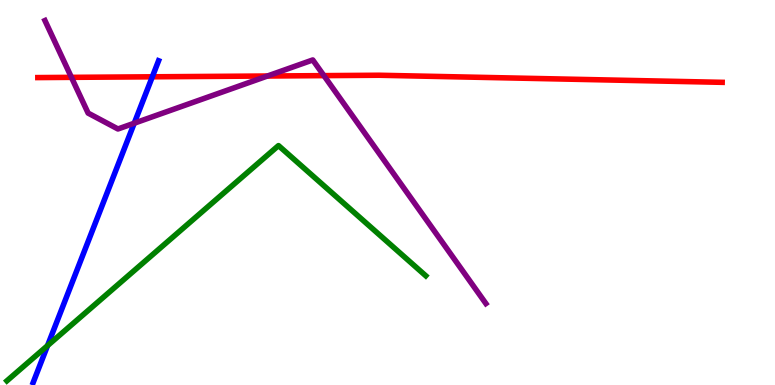[{'lines': ['blue', 'red'], 'intersections': [{'x': 1.97, 'y': 8.01}]}, {'lines': ['green', 'red'], 'intersections': []}, {'lines': ['purple', 'red'], 'intersections': [{'x': 0.922, 'y': 7.99}, {'x': 3.45, 'y': 8.03}, {'x': 4.18, 'y': 8.04}]}, {'lines': ['blue', 'green'], 'intersections': [{'x': 0.614, 'y': 1.02}]}, {'lines': ['blue', 'purple'], 'intersections': [{'x': 1.73, 'y': 6.8}]}, {'lines': ['green', 'purple'], 'intersections': []}]